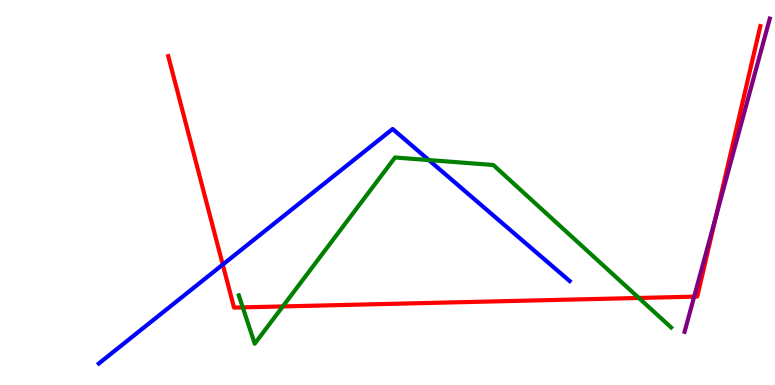[{'lines': ['blue', 'red'], 'intersections': [{'x': 2.87, 'y': 3.13}]}, {'lines': ['green', 'red'], 'intersections': [{'x': 3.13, 'y': 2.02}, {'x': 3.65, 'y': 2.04}, {'x': 8.24, 'y': 2.26}]}, {'lines': ['purple', 'red'], 'intersections': [{'x': 8.96, 'y': 2.29}, {'x': 9.24, 'y': 4.37}]}, {'lines': ['blue', 'green'], 'intersections': [{'x': 5.53, 'y': 5.84}]}, {'lines': ['blue', 'purple'], 'intersections': []}, {'lines': ['green', 'purple'], 'intersections': []}]